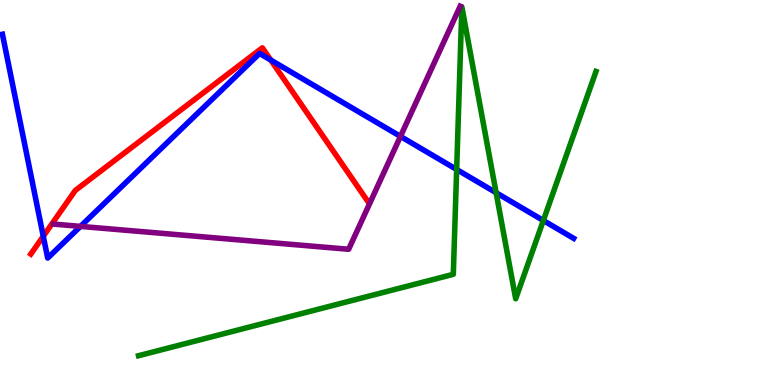[{'lines': ['blue', 'red'], 'intersections': [{'x': 0.558, 'y': 3.86}, {'x': 3.49, 'y': 8.44}]}, {'lines': ['green', 'red'], 'intersections': []}, {'lines': ['purple', 'red'], 'intersections': []}, {'lines': ['blue', 'green'], 'intersections': [{'x': 5.89, 'y': 5.6}, {'x': 6.4, 'y': 4.99}, {'x': 7.01, 'y': 4.27}]}, {'lines': ['blue', 'purple'], 'intersections': [{'x': 1.04, 'y': 4.12}, {'x': 5.17, 'y': 6.46}]}, {'lines': ['green', 'purple'], 'intersections': []}]